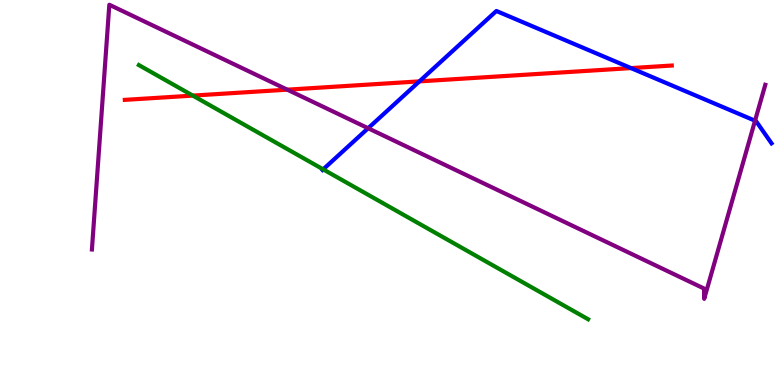[{'lines': ['blue', 'red'], 'intersections': [{'x': 5.41, 'y': 7.89}, {'x': 8.14, 'y': 8.23}]}, {'lines': ['green', 'red'], 'intersections': [{'x': 2.49, 'y': 7.52}]}, {'lines': ['purple', 'red'], 'intersections': [{'x': 3.71, 'y': 7.67}]}, {'lines': ['blue', 'green'], 'intersections': [{'x': 4.17, 'y': 5.6}]}, {'lines': ['blue', 'purple'], 'intersections': [{'x': 4.75, 'y': 6.67}, {'x': 9.74, 'y': 6.86}]}, {'lines': ['green', 'purple'], 'intersections': []}]